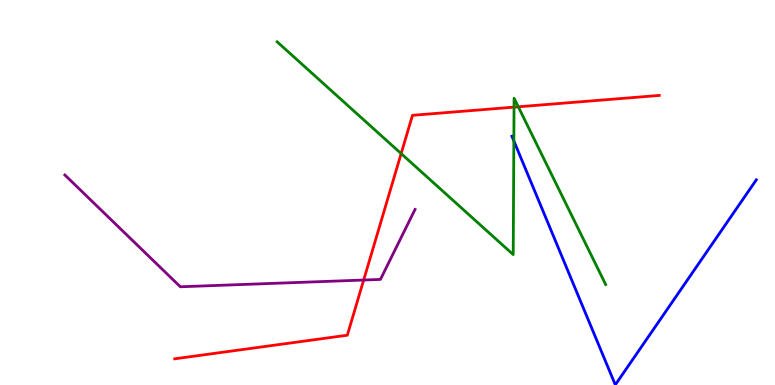[{'lines': ['blue', 'red'], 'intersections': []}, {'lines': ['green', 'red'], 'intersections': [{'x': 5.18, 'y': 6.01}, {'x': 6.63, 'y': 7.22}, {'x': 6.69, 'y': 7.23}]}, {'lines': ['purple', 'red'], 'intersections': [{'x': 4.69, 'y': 2.73}]}, {'lines': ['blue', 'green'], 'intersections': [{'x': 6.63, 'y': 6.34}]}, {'lines': ['blue', 'purple'], 'intersections': []}, {'lines': ['green', 'purple'], 'intersections': []}]